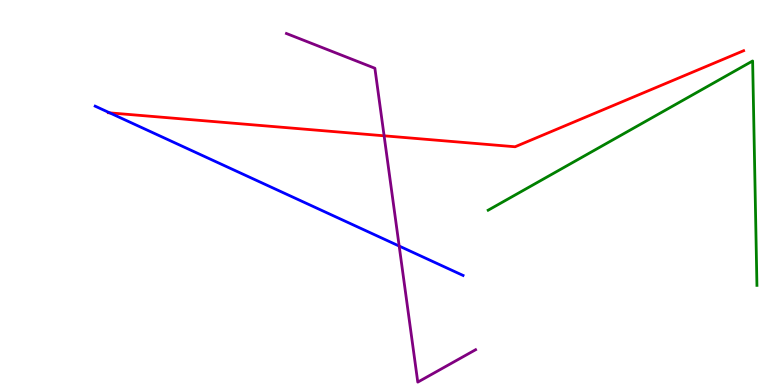[{'lines': ['blue', 'red'], 'intersections': [{'x': 1.42, 'y': 7.07}]}, {'lines': ['green', 'red'], 'intersections': []}, {'lines': ['purple', 'red'], 'intersections': [{'x': 4.96, 'y': 6.47}]}, {'lines': ['blue', 'green'], 'intersections': []}, {'lines': ['blue', 'purple'], 'intersections': [{'x': 5.15, 'y': 3.61}]}, {'lines': ['green', 'purple'], 'intersections': []}]